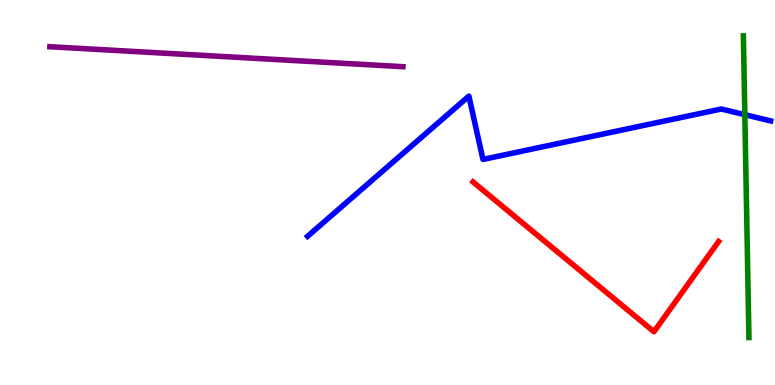[{'lines': ['blue', 'red'], 'intersections': []}, {'lines': ['green', 'red'], 'intersections': []}, {'lines': ['purple', 'red'], 'intersections': []}, {'lines': ['blue', 'green'], 'intersections': [{'x': 9.61, 'y': 7.02}]}, {'lines': ['blue', 'purple'], 'intersections': []}, {'lines': ['green', 'purple'], 'intersections': []}]